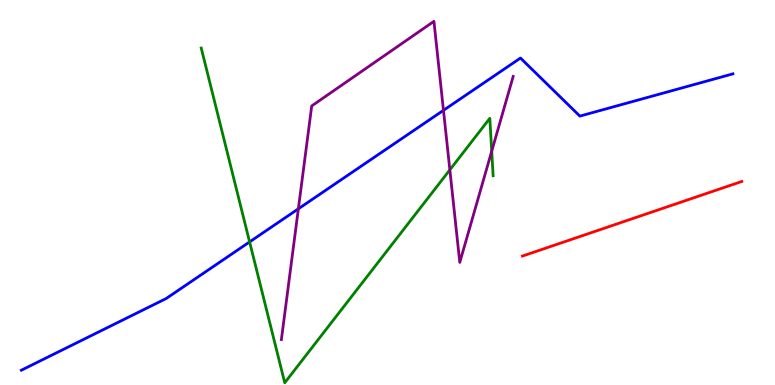[{'lines': ['blue', 'red'], 'intersections': []}, {'lines': ['green', 'red'], 'intersections': []}, {'lines': ['purple', 'red'], 'intersections': []}, {'lines': ['blue', 'green'], 'intersections': [{'x': 3.22, 'y': 3.72}]}, {'lines': ['blue', 'purple'], 'intersections': [{'x': 3.85, 'y': 4.58}, {'x': 5.72, 'y': 7.13}]}, {'lines': ['green', 'purple'], 'intersections': [{'x': 5.8, 'y': 5.59}, {'x': 6.34, 'y': 6.07}]}]